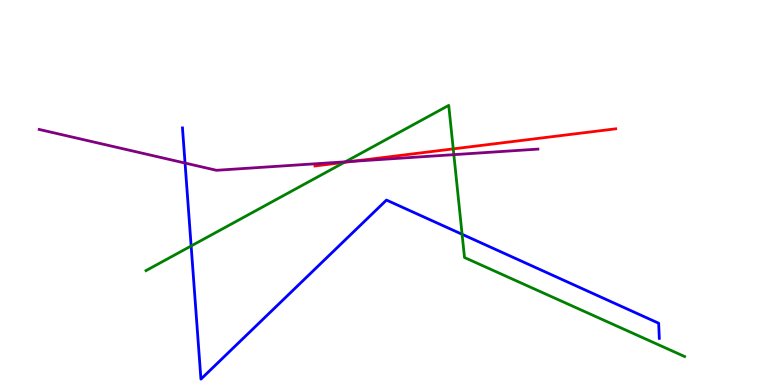[{'lines': ['blue', 'red'], 'intersections': []}, {'lines': ['green', 'red'], 'intersections': [{'x': 4.44, 'y': 5.78}, {'x': 5.85, 'y': 6.13}]}, {'lines': ['purple', 'red'], 'intersections': [{'x': 4.55, 'y': 5.81}]}, {'lines': ['blue', 'green'], 'intersections': [{'x': 2.47, 'y': 3.61}, {'x': 5.96, 'y': 3.91}]}, {'lines': ['blue', 'purple'], 'intersections': [{'x': 2.39, 'y': 5.76}]}, {'lines': ['green', 'purple'], 'intersections': [{'x': 4.46, 'y': 5.8}, {'x': 5.86, 'y': 5.98}]}]